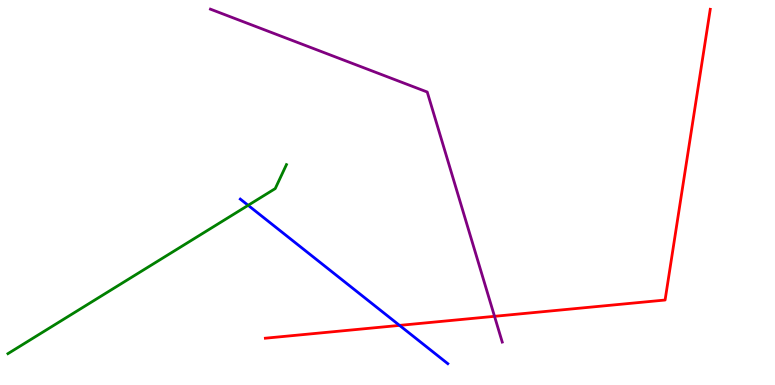[{'lines': ['blue', 'red'], 'intersections': [{'x': 5.16, 'y': 1.55}]}, {'lines': ['green', 'red'], 'intersections': []}, {'lines': ['purple', 'red'], 'intersections': [{'x': 6.38, 'y': 1.78}]}, {'lines': ['blue', 'green'], 'intersections': [{'x': 3.2, 'y': 4.67}]}, {'lines': ['blue', 'purple'], 'intersections': []}, {'lines': ['green', 'purple'], 'intersections': []}]